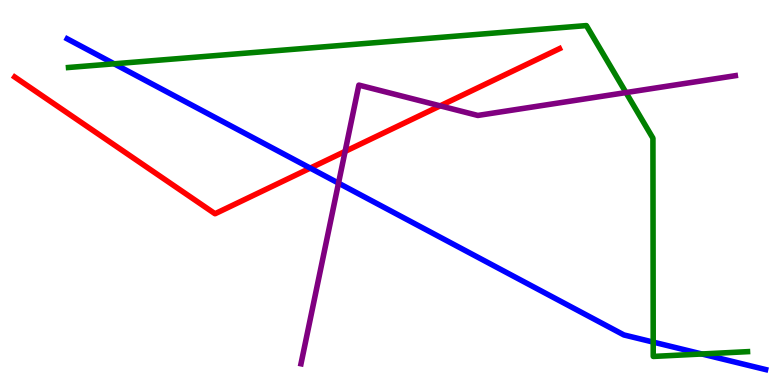[{'lines': ['blue', 'red'], 'intersections': [{'x': 4.0, 'y': 5.63}]}, {'lines': ['green', 'red'], 'intersections': []}, {'lines': ['purple', 'red'], 'intersections': [{'x': 4.45, 'y': 6.07}, {'x': 5.68, 'y': 7.25}]}, {'lines': ['blue', 'green'], 'intersections': [{'x': 1.47, 'y': 8.34}, {'x': 8.43, 'y': 1.11}, {'x': 9.06, 'y': 0.806}]}, {'lines': ['blue', 'purple'], 'intersections': [{'x': 4.37, 'y': 5.24}]}, {'lines': ['green', 'purple'], 'intersections': [{'x': 8.08, 'y': 7.6}]}]